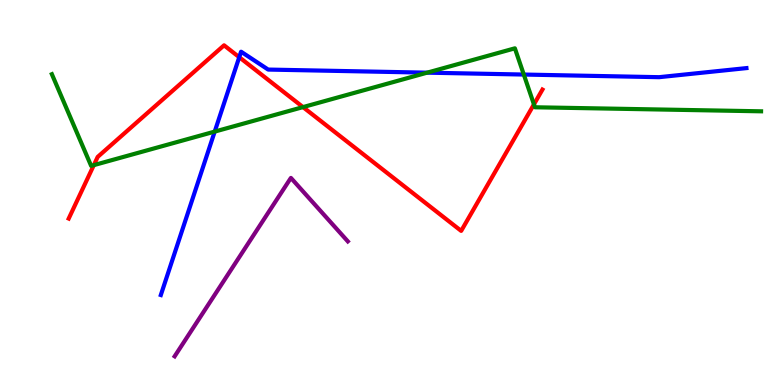[{'lines': ['blue', 'red'], 'intersections': [{'x': 3.09, 'y': 8.51}]}, {'lines': ['green', 'red'], 'intersections': [{'x': 1.21, 'y': 5.71}, {'x': 3.91, 'y': 7.22}, {'x': 6.89, 'y': 7.29}]}, {'lines': ['purple', 'red'], 'intersections': []}, {'lines': ['blue', 'green'], 'intersections': [{'x': 2.77, 'y': 6.58}, {'x': 5.51, 'y': 8.11}, {'x': 6.76, 'y': 8.06}]}, {'lines': ['blue', 'purple'], 'intersections': []}, {'lines': ['green', 'purple'], 'intersections': []}]